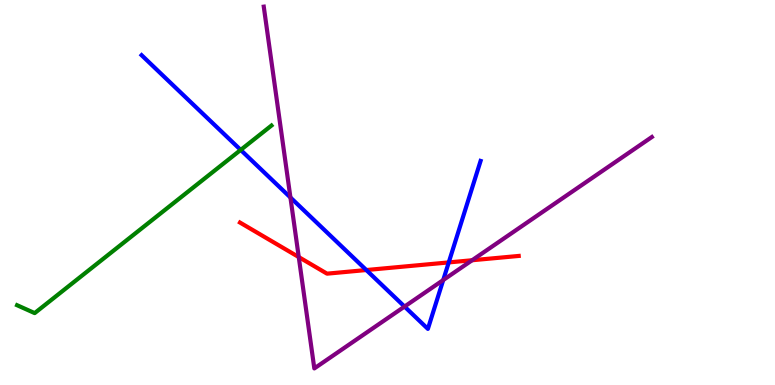[{'lines': ['blue', 'red'], 'intersections': [{'x': 4.73, 'y': 2.99}, {'x': 5.79, 'y': 3.18}]}, {'lines': ['green', 'red'], 'intersections': []}, {'lines': ['purple', 'red'], 'intersections': [{'x': 3.85, 'y': 3.32}, {'x': 6.09, 'y': 3.24}]}, {'lines': ['blue', 'green'], 'intersections': [{'x': 3.11, 'y': 6.11}]}, {'lines': ['blue', 'purple'], 'intersections': [{'x': 3.75, 'y': 4.87}, {'x': 5.22, 'y': 2.04}, {'x': 5.72, 'y': 2.73}]}, {'lines': ['green', 'purple'], 'intersections': []}]